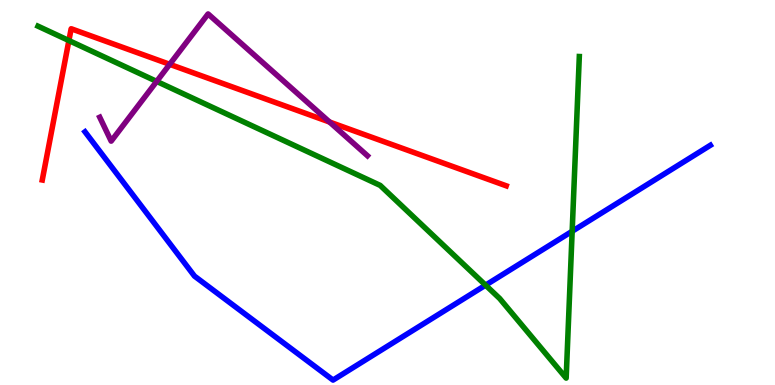[{'lines': ['blue', 'red'], 'intersections': []}, {'lines': ['green', 'red'], 'intersections': [{'x': 0.889, 'y': 8.95}]}, {'lines': ['purple', 'red'], 'intersections': [{'x': 2.19, 'y': 8.33}, {'x': 4.25, 'y': 6.83}]}, {'lines': ['blue', 'green'], 'intersections': [{'x': 6.27, 'y': 2.59}, {'x': 7.38, 'y': 3.99}]}, {'lines': ['blue', 'purple'], 'intersections': []}, {'lines': ['green', 'purple'], 'intersections': [{'x': 2.02, 'y': 7.89}]}]